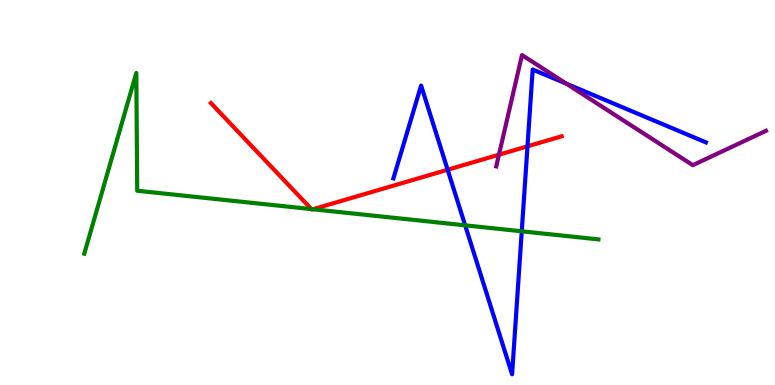[{'lines': ['blue', 'red'], 'intersections': [{'x': 5.78, 'y': 5.59}, {'x': 6.81, 'y': 6.2}]}, {'lines': ['green', 'red'], 'intersections': [{'x': 4.02, 'y': 4.57}, {'x': 4.04, 'y': 4.56}]}, {'lines': ['purple', 'red'], 'intersections': [{'x': 6.44, 'y': 5.98}]}, {'lines': ['blue', 'green'], 'intersections': [{'x': 6.0, 'y': 4.15}, {'x': 6.73, 'y': 3.99}]}, {'lines': ['blue', 'purple'], 'intersections': [{'x': 7.31, 'y': 7.83}]}, {'lines': ['green', 'purple'], 'intersections': []}]